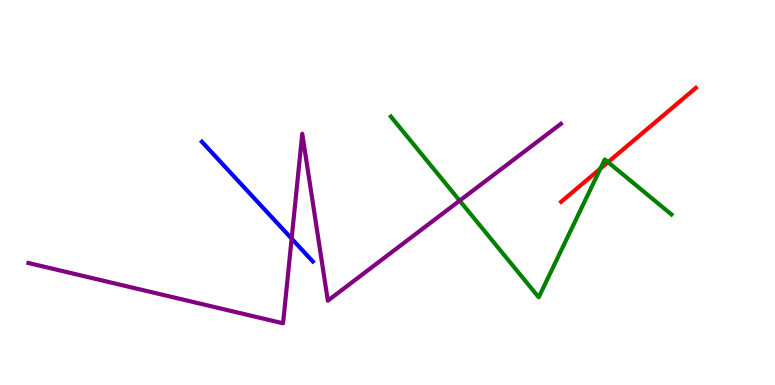[{'lines': ['blue', 'red'], 'intersections': []}, {'lines': ['green', 'red'], 'intersections': [{'x': 7.75, 'y': 5.62}, {'x': 7.85, 'y': 5.79}]}, {'lines': ['purple', 'red'], 'intersections': []}, {'lines': ['blue', 'green'], 'intersections': []}, {'lines': ['blue', 'purple'], 'intersections': [{'x': 3.76, 'y': 3.8}]}, {'lines': ['green', 'purple'], 'intersections': [{'x': 5.93, 'y': 4.79}]}]